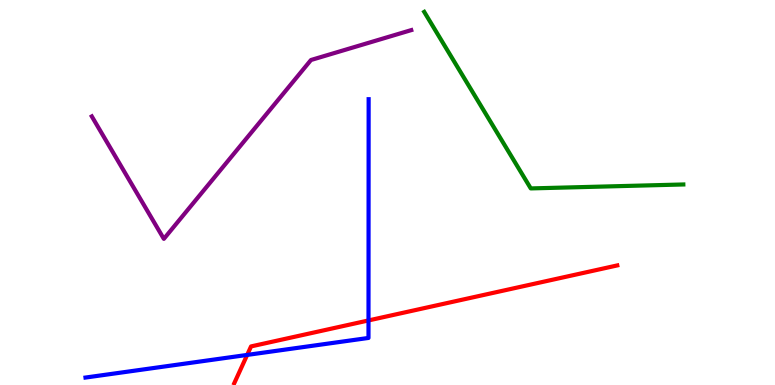[{'lines': ['blue', 'red'], 'intersections': [{'x': 3.19, 'y': 0.781}, {'x': 4.75, 'y': 1.68}]}, {'lines': ['green', 'red'], 'intersections': []}, {'lines': ['purple', 'red'], 'intersections': []}, {'lines': ['blue', 'green'], 'intersections': []}, {'lines': ['blue', 'purple'], 'intersections': []}, {'lines': ['green', 'purple'], 'intersections': []}]